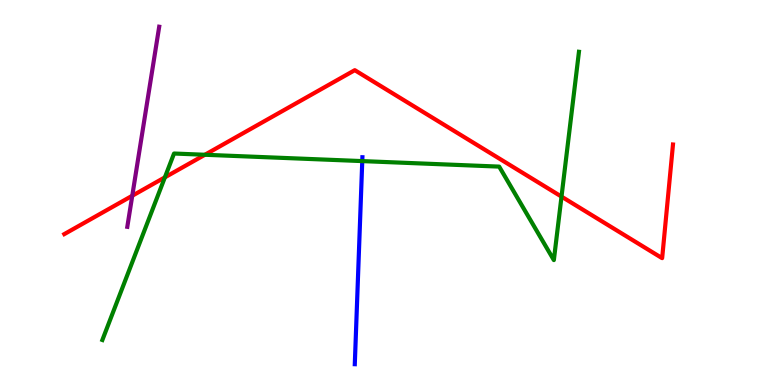[{'lines': ['blue', 'red'], 'intersections': []}, {'lines': ['green', 'red'], 'intersections': [{'x': 2.13, 'y': 5.39}, {'x': 2.64, 'y': 5.98}, {'x': 7.25, 'y': 4.89}]}, {'lines': ['purple', 'red'], 'intersections': [{'x': 1.71, 'y': 4.92}]}, {'lines': ['blue', 'green'], 'intersections': [{'x': 4.67, 'y': 5.82}]}, {'lines': ['blue', 'purple'], 'intersections': []}, {'lines': ['green', 'purple'], 'intersections': []}]